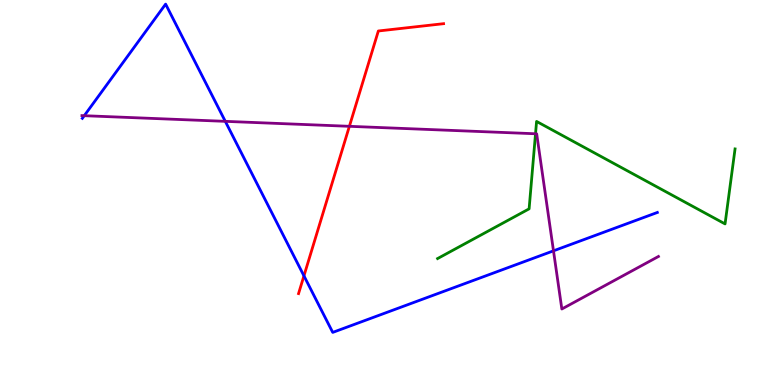[{'lines': ['blue', 'red'], 'intersections': [{'x': 3.92, 'y': 2.84}]}, {'lines': ['green', 'red'], 'intersections': []}, {'lines': ['purple', 'red'], 'intersections': [{'x': 4.51, 'y': 6.72}]}, {'lines': ['blue', 'green'], 'intersections': []}, {'lines': ['blue', 'purple'], 'intersections': [{'x': 1.09, 'y': 6.99}, {'x': 2.91, 'y': 6.85}, {'x': 7.14, 'y': 3.48}]}, {'lines': ['green', 'purple'], 'intersections': [{'x': 6.91, 'y': 6.53}]}]